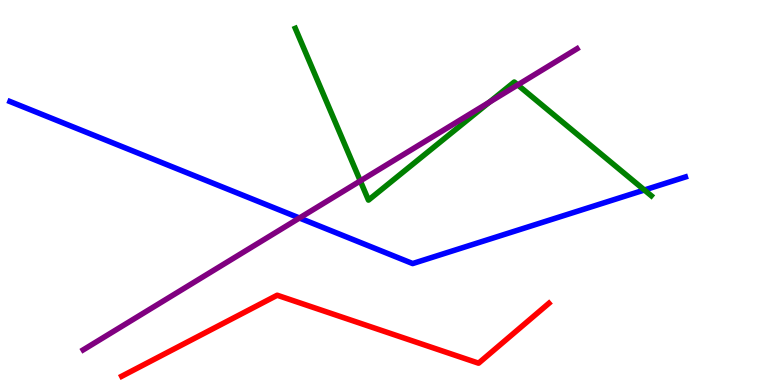[{'lines': ['blue', 'red'], 'intersections': []}, {'lines': ['green', 'red'], 'intersections': []}, {'lines': ['purple', 'red'], 'intersections': []}, {'lines': ['blue', 'green'], 'intersections': [{'x': 8.31, 'y': 5.06}]}, {'lines': ['blue', 'purple'], 'intersections': [{'x': 3.86, 'y': 4.34}]}, {'lines': ['green', 'purple'], 'intersections': [{'x': 4.65, 'y': 5.3}, {'x': 6.31, 'y': 7.34}, {'x': 6.68, 'y': 7.79}]}]